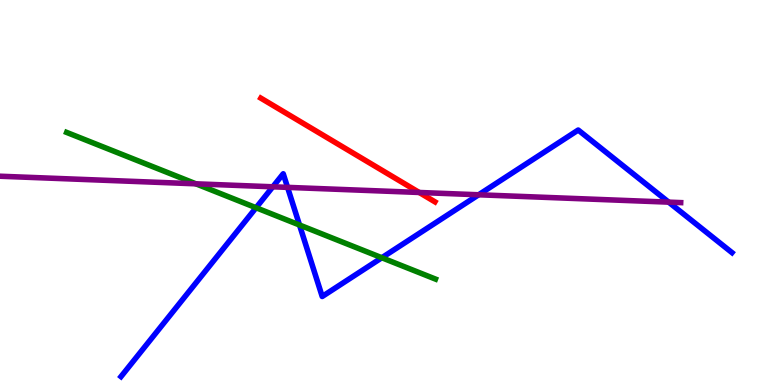[{'lines': ['blue', 'red'], 'intersections': []}, {'lines': ['green', 'red'], 'intersections': []}, {'lines': ['purple', 'red'], 'intersections': [{'x': 5.41, 'y': 5.0}]}, {'lines': ['blue', 'green'], 'intersections': [{'x': 3.3, 'y': 4.6}, {'x': 3.86, 'y': 4.16}, {'x': 4.93, 'y': 3.31}]}, {'lines': ['blue', 'purple'], 'intersections': [{'x': 3.52, 'y': 5.15}, {'x': 3.71, 'y': 5.13}, {'x': 6.18, 'y': 4.94}, {'x': 8.63, 'y': 4.75}]}, {'lines': ['green', 'purple'], 'intersections': [{'x': 2.53, 'y': 5.23}]}]